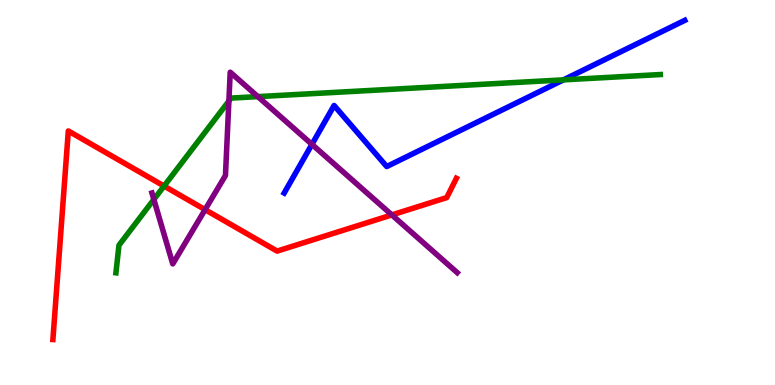[{'lines': ['blue', 'red'], 'intersections': []}, {'lines': ['green', 'red'], 'intersections': [{'x': 2.12, 'y': 5.17}]}, {'lines': ['purple', 'red'], 'intersections': [{'x': 2.65, 'y': 4.55}, {'x': 5.06, 'y': 4.42}]}, {'lines': ['blue', 'green'], 'intersections': [{'x': 7.27, 'y': 7.93}]}, {'lines': ['blue', 'purple'], 'intersections': [{'x': 4.02, 'y': 6.25}]}, {'lines': ['green', 'purple'], 'intersections': [{'x': 1.99, 'y': 4.82}, {'x': 2.95, 'y': 7.38}, {'x': 3.33, 'y': 7.49}]}]